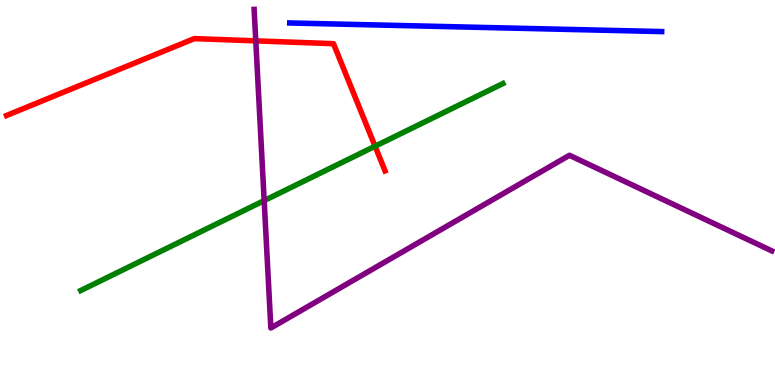[{'lines': ['blue', 'red'], 'intersections': []}, {'lines': ['green', 'red'], 'intersections': [{'x': 4.84, 'y': 6.2}]}, {'lines': ['purple', 'red'], 'intersections': [{'x': 3.3, 'y': 8.94}]}, {'lines': ['blue', 'green'], 'intersections': []}, {'lines': ['blue', 'purple'], 'intersections': []}, {'lines': ['green', 'purple'], 'intersections': [{'x': 3.41, 'y': 4.79}]}]